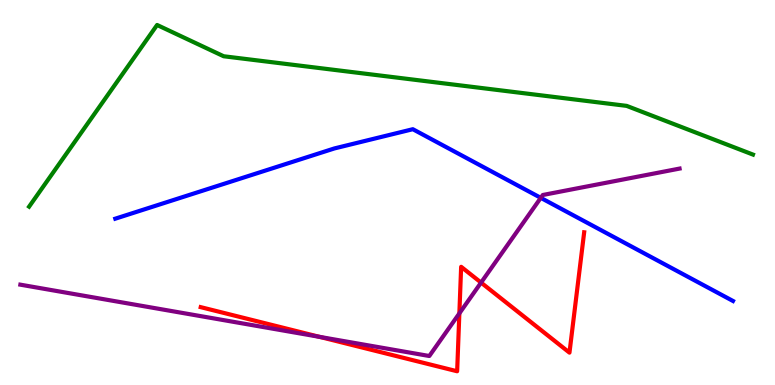[{'lines': ['blue', 'red'], 'intersections': []}, {'lines': ['green', 'red'], 'intersections': []}, {'lines': ['purple', 'red'], 'intersections': [{'x': 4.12, 'y': 1.25}, {'x': 5.93, 'y': 1.86}, {'x': 6.21, 'y': 2.66}]}, {'lines': ['blue', 'green'], 'intersections': []}, {'lines': ['blue', 'purple'], 'intersections': [{'x': 6.98, 'y': 4.86}]}, {'lines': ['green', 'purple'], 'intersections': []}]